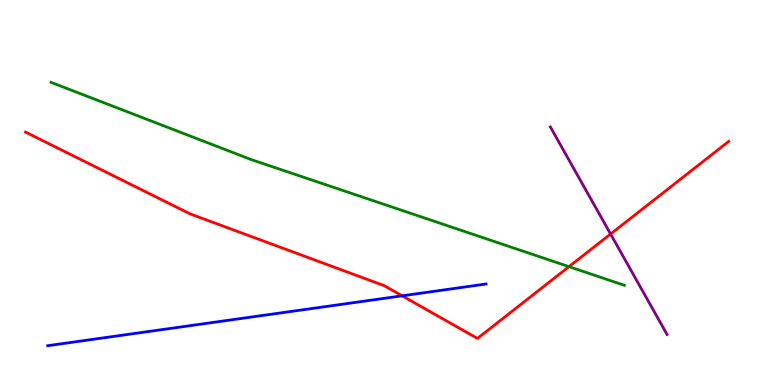[{'lines': ['blue', 'red'], 'intersections': [{'x': 5.19, 'y': 2.32}]}, {'lines': ['green', 'red'], 'intersections': [{'x': 7.34, 'y': 3.07}]}, {'lines': ['purple', 'red'], 'intersections': [{'x': 7.88, 'y': 3.92}]}, {'lines': ['blue', 'green'], 'intersections': []}, {'lines': ['blue', 'purple'], 'intersections': []}, {'lines': ['green', 'purple'], 'intersections': []}]